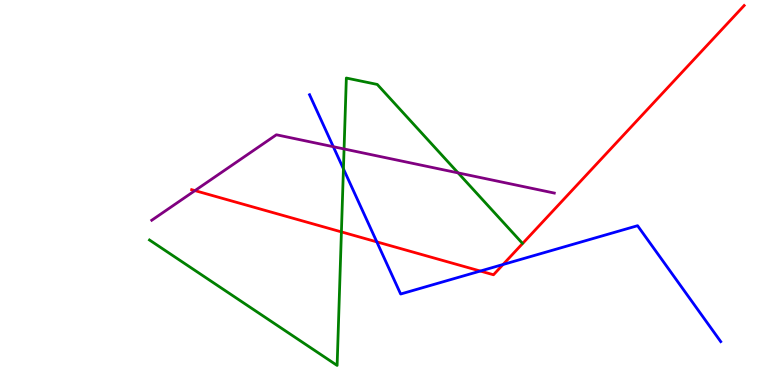[{'lines': ['blue', 'red'], 'intersections': [{'x': 4.86, 'y': 3.72}, {'x': 6.2, 'y': 2.96}, {'x': 6.49, 'y': 3.13}]}, {'lines': ['green', 'red'], 'intersections': [{'x': 4.41, 'y': 3.98}]}, {'lines': ['purple', 'red'], 'intersections': [{'x': 2.52, 'y': 5.05}]}, {'lines': ['blue', 'green'], 'intersections': [{'x': 4.43, 'y': 5.61}]}, {'lines': ['blue', 'purple'], 'intersections': [{'x': 4.3, 'y': 6.19}]}, {'lines': ['green', 'purple'], 'intersections': [{'x': 4.44, 'y': 6.13}, {'x': 5.91, 'y': 5.51}]}]